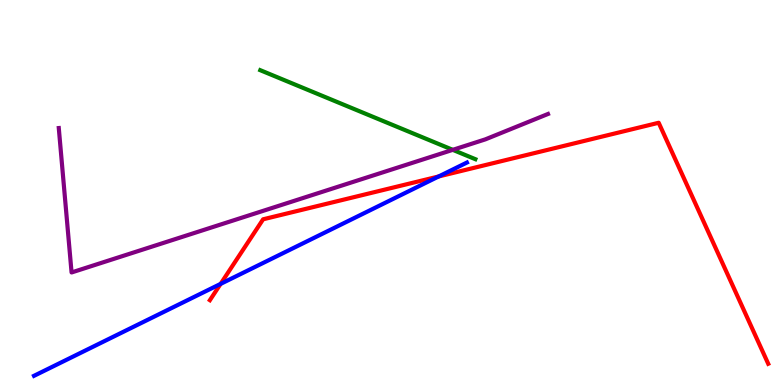[{'lines': ['blue', 'red'], 'intersections': [{'x': 2.85, 'y': 2.63}, {'x': 5.66, 'y': 5.42}]}, {'lines': ['green', 'red'], 'intersections': []}, {'lines': ['purple', 'red'], 'intersections': []}, {'lines': ['blue', 'green'], 'intersections': []}, {'lines': ['blue', 'purple'], 'intersections': []}, {'lines': ['green', 'purple'], 'intersections': [{'x': 5.84, 'y': 6.11}]}]